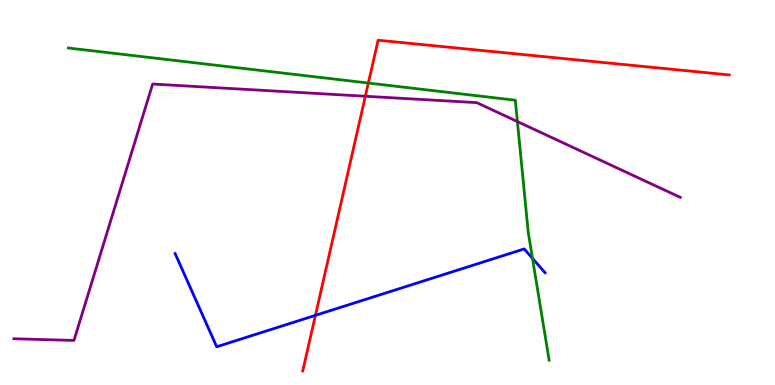[{'lines': ['blue', 'red'], 'intersections': [{'x': 4.07, 'y': 1.81}]}, {'lines': ['green', 'red'], 'intersections': [{'x': 4.75, 'y': 7.84}]}, {'lines': ['purple', 'red'], 'intersections': [{'x': 4.71, 'y': 7.5}]}, {'lines': ['blue', 'green'], 'intersections': [{'x': 6.87, 'y': 3.29}]}, {'lines': ['blue', 'purple'], 'intersections': []}, {'lines': ['green', 'purple'], 'intersections': [{'x': 6.68, 'y': 6.84}]}]